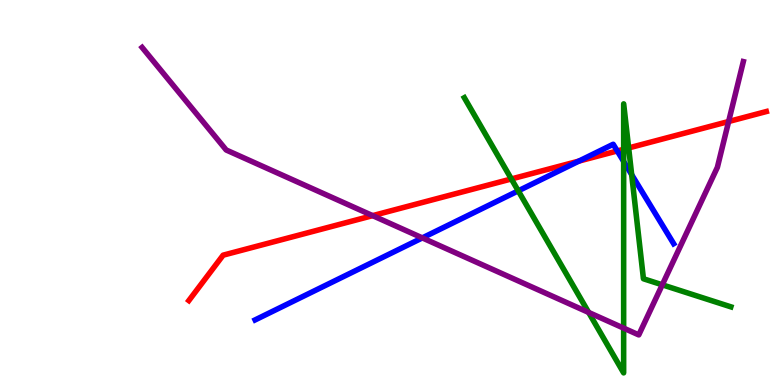[{'lines': ['blue', 'red'], 'intersections': [{'x': 7.47, 'y': 5.82}, {'x': 7.96, 'y': 6.08}]}, {'lines': ['green', 'red'], 'intersections': [{'x': 6.6, 'y': 5.35}, {'x': 8.05, 'y': 6.12}, {'x': 8.11, 'y': 6.16}]}, {'lines': ['purple', 'red'], 'intersections': [{'x': 4.81, 'y': 4.4}, {'x': 9.4, 'y': 6.84}]}, {'lines': ['blue', 'green'], 'intersections': [{'x': 6.69, 'y': 5.04}, {'x': 8.05, 'y': 5.81}, {'x': 8.15, 'y': 5.46}]}, {'lines': ['blue', 'purple'], 'intersections': [{'x': 5.45, 'y': 3.82}]}, {'lines': ['green', 'purple'], 'intersections': [{'x': 7.6, 'y': 1.88}, {'x': 8.05, 'y': 1.48}, {'x': 8.55, 'y': 2.6}]}]